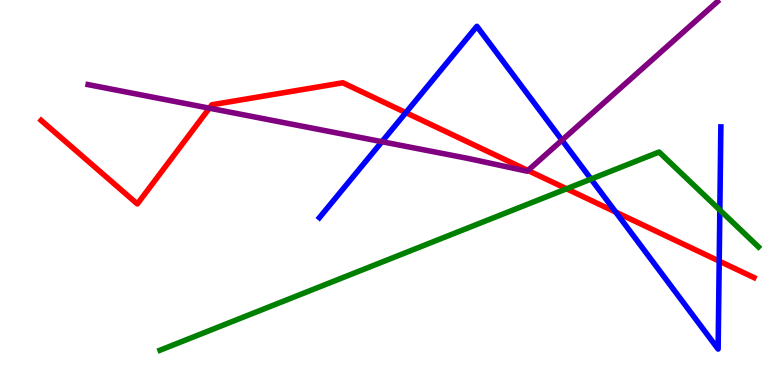[{'lines': ['blue', 'red'], 'intersections': [{'x': 5.24, 'y': 7.07}, {'x': 7.94, 'y': 4.49}, {'x': 9.28, 'y': 3.22}]}, {'lines': ['green', 'red'], 'intersections': [{'x': 7.31, 'y': 5.1}]}, {'lines': ['purple', 'red'], 'intersections': [{'x': 2.7, 'y': 7.19}, {'x': 6.81, 'y': 5.57}]}, {'lines': ['blue', 'green'], 'intersections': [{'x': 7.63, 'y': 5.35}, {'x': 9.29, 'y': 4.54}]}, {'lines': ['blue', 'purple'], 'intersections': [{'x': 4.93, 'y': 6.32}, {'x': 7.25, 'y': 6.36}]}, {'lines': ['green', 'purple'], 'intersections': []}]